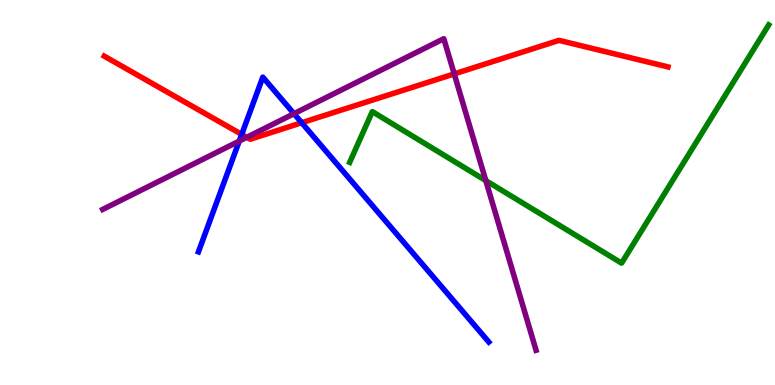[{'lines': ['blue', 'red'], 'intersections': [{'x': 3.12, 'y': 6.51}, {'x': 3.89, 'y': 6.81}]}, {'lines': ['green', 'red'], 'intersections': []}, {'lines': ['purple', 'red'], 'intersections': [{'x': 3.18, 'y': 6.43}, {'x': 5.86, 'y': 8.08}]}, {'lines': ['blue', 'green'], 'intersections': []}, {'lines': ['blue', 'purple'], 'intersections': [{'x': 3.09, 'y': 6.34}, {'x': 3.79, 'y': 7.05}]}, {'lines': ['green', 'purple'], 'intersections': [{'x': 6.27, 'y': 5.31}]}]